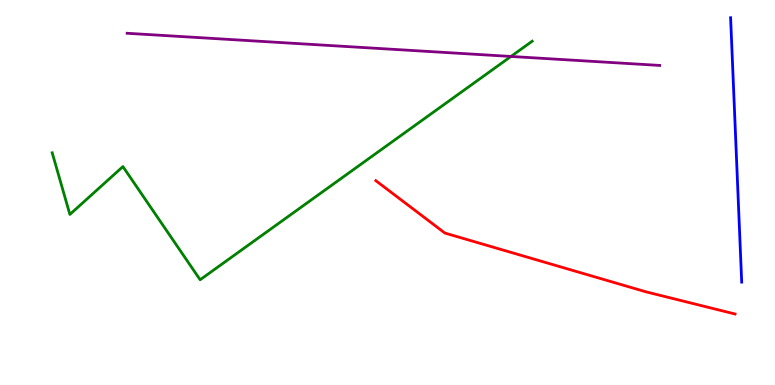[{'lines': ['blue', 'red'], 'intersections': []}, {'lines': ['green', 'red'], 'intersections': []}, {'lines': ['purple', 'red'], 'intersections': []}, {'lines': ['blue', 'green'], 'intersections': []}, {'lines': ['blue', 'purple'], 'intersections': []}, {'lines': ['green', 'purple'], 'intersections': [{'x': 6.59, 'y': 8.53}]}]